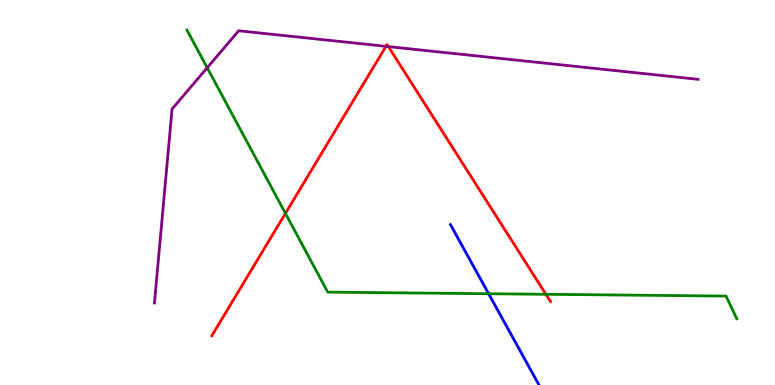[{'lines': ['blue', 'red'], 'intersections': []}, {'lines': ['green', 'red'], 'intersections': [{'x': 3.68, 'y': 4.46}, {'x': 7.04, 'y': 2.36}]}, {'lines': ['purple', 'red'], 'intersections': [{'x': 4.98, 'y': 8.8}, {'x': 5.01, 'y': 8.79}]}, {'lines': ['blue', 'green'], 'intersections': [{'x': 6.3, 'y': 2.37}]}, {'lines': ['blue', 'purple'], 'intersections': []}, {'lines': ['green', 'purple'], 'intersections': [{'x': 2.67, 'y': 8.24}]}]